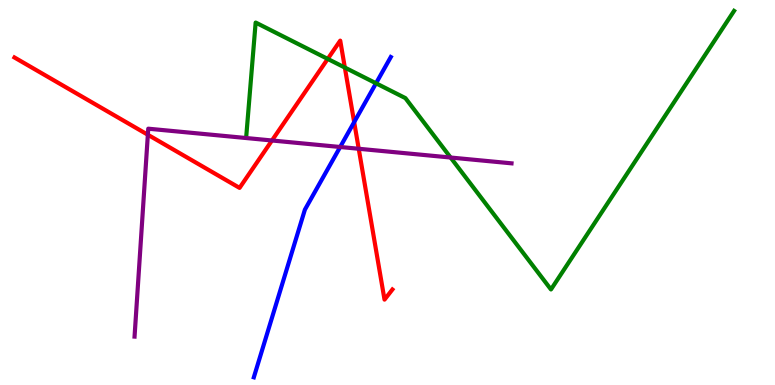[{'lines': ['blue', 'red'], 'intersections': [{'x': 4.57, 'y': 6.83}]}, {'lines': ['green', 'red'], 'intersections': [{'x': 4.23, 'y': 8.47}, {'x': 4.45, 'y': 8.25}]}, {'lines': ['purple', 'red'], 'intersections': [{'x': 1.91, 'y': 6.5}, {'x': 3.51, 'y': 6.35}, {'x': 4.63, 'y': 6.14}]}, {'lines': ['blue', 'green'], 'intersections': [{'x': 4.85, 'y': 7.84}]}, {'lines': ['blue', 'purple'], 'intersections': [{'x': 4.39, 'y': 6.18}]}, {'lines': ['green', 'purple'], 'intersections': [{'x': 5.81, 'y': 5.91}]}]